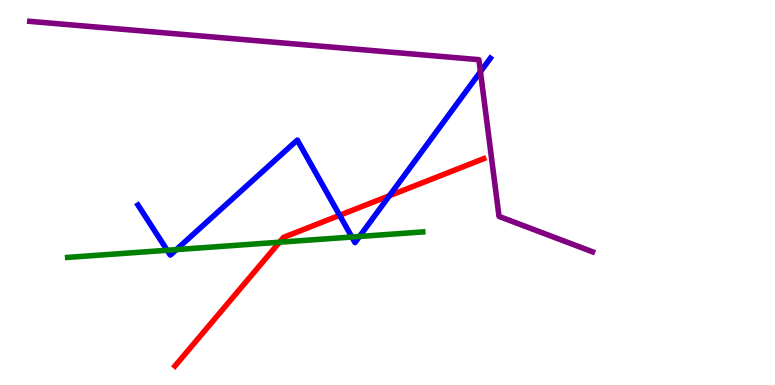[{'lines': ['blue', 'red'], 'intersections': [{'x': 4.38, 'y': 4.41}, {'x': 5.02, 'y': 4.92}]}, {'lines': ['green', 'red'], 'intersections': [{'x': 3.61, 'y': 3.71}]}, {'lines': ['purple', 'red'], 'intersections': []}, {'lines': ['blue', 'green'], 'intersections': [{'x': 2.16, 'y': 3.5}, {'x': 2.28, 'y': 3.52}, {'x': 4.54, 'y': 3.84}, {'x': 4.64, 'y': 3.86}]}, {'lines': ['blue', 'purple'], 'intersections': [{'x': 6.2, 'y': 8.14}]}, {'lines': ['green', 'purple'], 'intersections': []}]